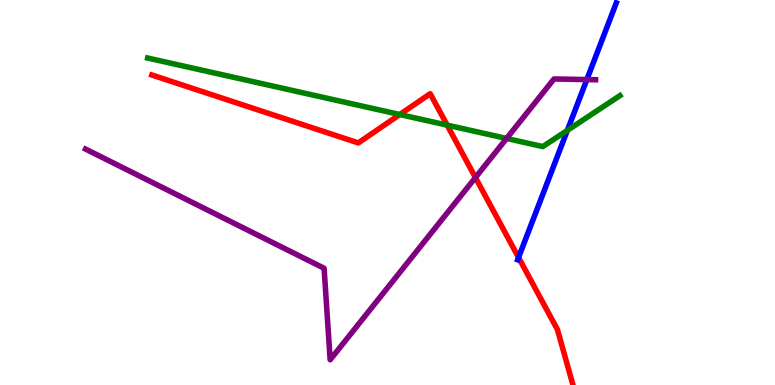[{'lines': ['blue', 'red'], 'intersections': [{'x': 6.69, 'y': 3.31}]}, {'lines': ['green', 'red'], 'intersections': [{'x': 5.16, 'y': 7.03}, {'x': 5.77, 'y': 6.75}]}, {'lines': ['purple', 'red'], 'intersections': [{'x': 6.13, 'y': 5.39}]}, {'lines': ['blue', 'green'], 'intersections': [{'x': 7.32, 'y': 6.61}]}, {'lines': ['blue', 'purple'], 'intersections': [{'x': 7.57, 'y': 7.93}]}, {'lines': ['green', 'purple'], 'intersections': [{'x': 6.54, 'y': 6.4}]}]